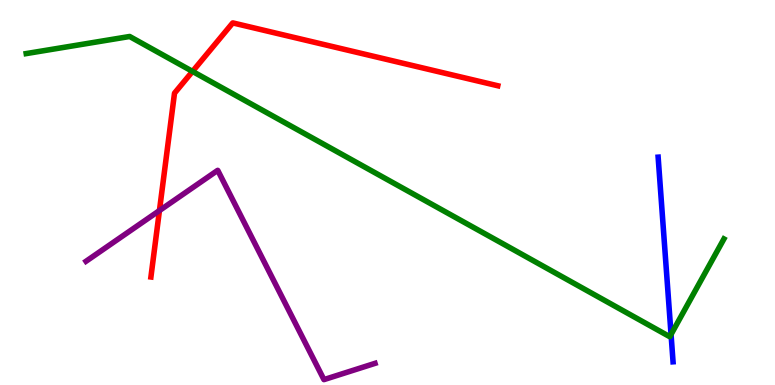[{'lines': ['blue', 'red'], 'intersections': []}, {'lines': ['green', 'red'], 'intersections': [{'x': 2.48, 'y': 8.15}]}, {'lines': ['purple', 'red'], 'intersections': [{'x': 2.06, 'y': 4.53}]}, {'lines': ['blue', 'green'], 'intersections': [{'x': 8.66, 'y': 1.31}]}, {'lines': ['blue', 'purple'], 'intersections': []}, {'lines': ['green', 'purple'], 'intersections': []}]